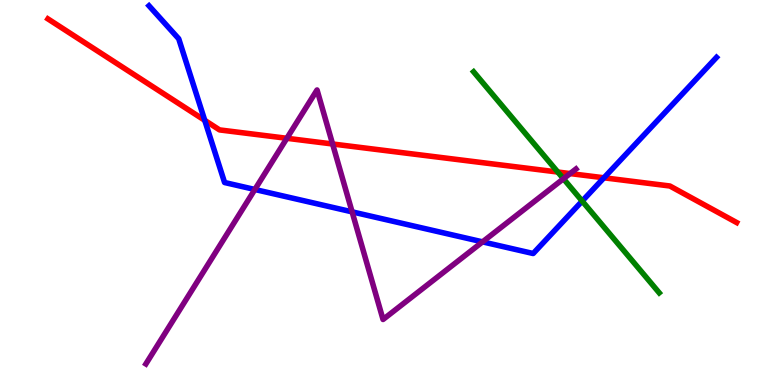[{'lines': ['blue', 'red'], 'intersections': [{'x': 2.64, 'y': 6.87}, {'x': 7.79, 'y': 5.38}]}, {'lines': ['green', 'red'], 'intersections': [{'x': 7.2, 'y': 5.53}]}, {'lines': ['purple', 'red'], 'intersections': [{'x': 3.7, 'y': 6.41}, {'x': 4.29, 'y': 6.26}, {'x': 7.36, 'y': 5.49}]}, {'lines': ['blue', 'green'], 'intersections': [{'x': 7.51, 'y': 4.78}]}, {'lines': ['blue', 'purple'], 'intersections': [{'x': 3.29, 'y': 5.08}, {'x': 4.54, 'y': 4.5}, {'x': 6.23, 'y': 3.72}]}, {'lines': ['green', 'purple'], 'intersections': [{'x': 7.27, 'y': 5.36}]}]